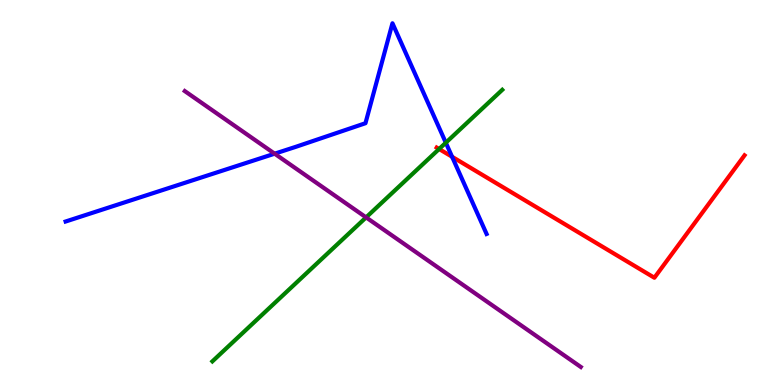[{'lines': ['blue', 'red'], 'intersections': [{'x': 5.83, 'y': 5.93}]}, {'lines': ['green', 'red'], 'intersections': [{'x': 5.67, 'y': 6.13}]}, {'lines': ['purple', 'red'], 'intersections': []}, {'lines': ['blue', 'green'], 'intersections': [{'x': 5.75, 'y': 6.29}]}, {'lines': ['blue', 'purple'], 'intersections': [{'x': 3.54, 'y': 6.01}]}, {'lines': ['green', 'purple'], 'intersections': [{'x': 4.72, 'y': 4.35}]}]